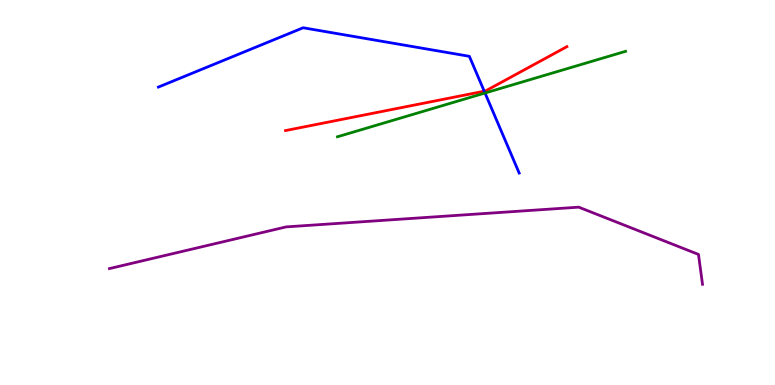[{'lines': ['blue', 'red'], 'intersections': [{'x': 6.25, 'y': 7.63}]}, {'lines': ['green', 'red'], 'intersections': []}, {'lines': ['purple', 'red'], 'intersections': []}, {'lines': ['blue', 'green'], 'intersections': [{'x': 6.26, 'y': 7.58}]}, {'lines': ['blue', 'purple'], 'intersections': []}, {'lines': ['green', 'purple'], 'intersections': []}]